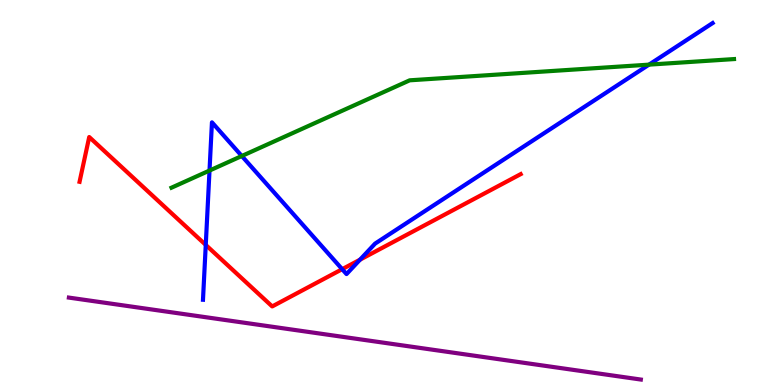[{'lines': ['blue', 'red'], 'intersections': [{'x': 2.65, 'y': 3.64}, {'x': 4.42, 'y': 3.01}, {'x': 4.65, 'y': 3.26}]}, {'lines': ['green', 'red'], 'intersections': []}, {'lines': ['purple', 'red'], 'intersections': []}, {'lines': ['blue', 'green'], 'intersections': [{'x': 2.7, 'y': 5.57}, {'x': 3.12, 'y': 5.95}, {'x': 8.37, 'y': 8.32}]}, {'lines': ['blue', 'purple'], 'intersections': []}, {'lines': ['green', 'purple'], 'intersections': []}]